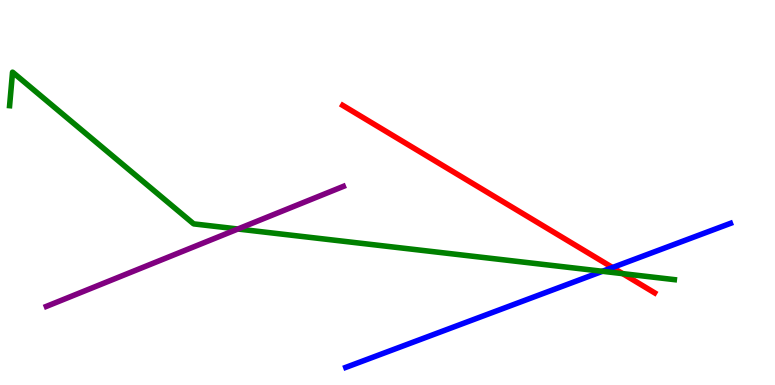[{'lines': ['blue', 'red'], 'intersections': [{'x': 7.9, 'y': 3.05}]}, {'lines': ['green', 'red'], 'intersections': [{'x': 8.03, 'y': 2.89}]}, {'lines': ['purple', 'red'], 'intersections': []}, {'lines': ['blue', 'green'], 'intersections': [{'x': 7.77, 'y': 2.95}]}, {'lines': ['blue', 'purple'], 'intersections': []}, {'lines': ['green', 'purple'], 'intersections': [{'x': 3.07, 'y': 4.05}]}]